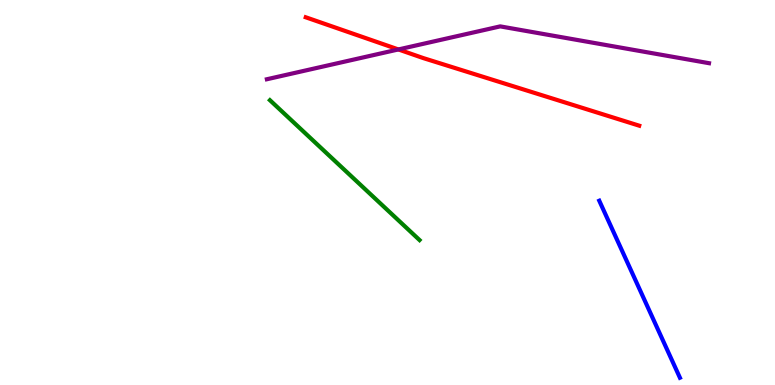[{'lines': ['blue', 'red'], 'intersections': []}, {'lines': ['green', 'red'], 'intersections': []}, {'lines': ['purple', 'red'], 'intersections': [{'x': 5.14, 'y': 8.72}]}, {'lines': ['blue', 'green'], 'intersections': []}, {'lines': ['blue', 'purple'], 'intersections': []}, {'lines': ['green', 'purple'], 'intersections': []}]